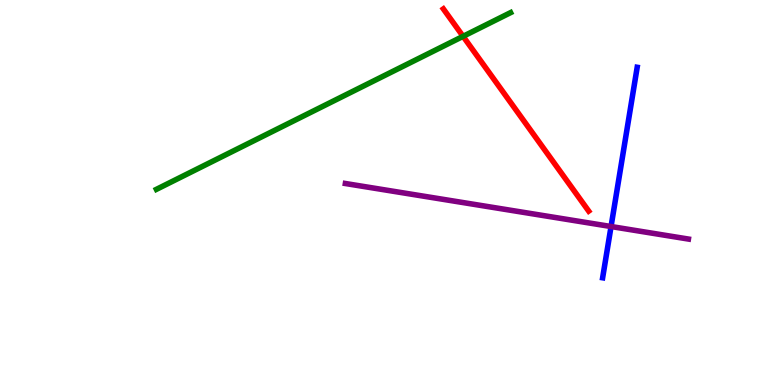[{'lines': ['blue', 'red'], 'intersections': []}, {'lines': ['green', 'red'], 'intersections': [{'x': 5.98, 'y': 9.06}]}, {'lines': ['purple', 'red'], 'intersections': []}, {'lines': ['blue', 'green'], 'intersections': []}, {'lines': ['blue', 'purple'], 'intersections': [{'x': 7.88, 'y': 4.12}]}, {'lines': ['green', 'purple'], 'intersections': []}]